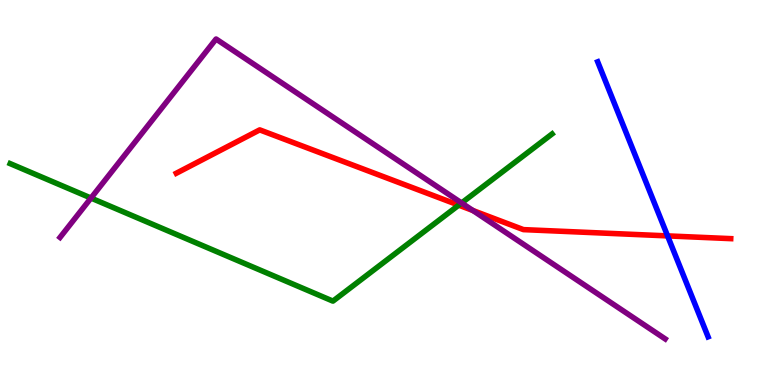[{'lines': ['blue', 'red'], 'intersections': [{'x': 8.61, 'y': 3.87}]}, {'lines': ['green', 'red'], 'intersections': [{'x': 5.92, 'y': 4.67}]}, {'lines': ['purple', 'red'], 'intersections': [{'x': 6.1, 'y': 4.53}]}, {'lines': ['blue', 'green'], 'intersections': []}, {'lines': ['blue', 'purple'], 'intersections': []}, {'lines': ['green', 'purple'], 'intersections': [{'x': 1.17, 'y': 4.86}, {'x': 5.96, 'y': 4.73}]}]